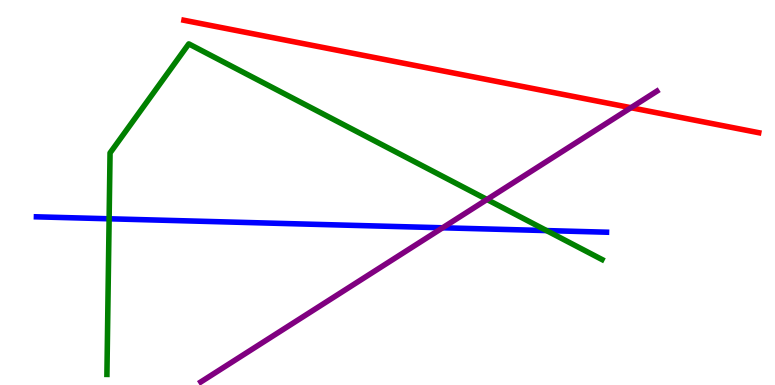[{'lines': ['blue', 'red'], 'intersections': []}, {'lines': ['green', 'red'], 'intersections': []}, {'lines': ['purple', 'red'], 'intersections': [{'x': 8.14, 'y': 7.2}]}, {'lines': ['blue', 'green'], 'intersections': [{'x': 1.41, 'y': 4.32}, {'x': 7.05, 'y': 4.01}]}, {'lines': ['blue', 'purple'], 'intersections': [{'x': 5.71, 'y': 4.08}]}, {'lines': ['green', 'purple'], 'intersections': [{'x': 6.28, 'y': 4.82}]}]